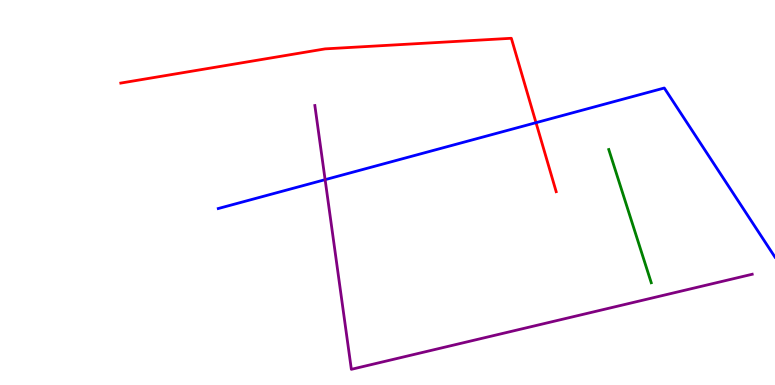[{'lines': ['blue', 'red'], 'intersections': [{'x': 6.92, 'y': 6.81}]}, {'lines': ['green', 'red'], 'intersections': []}, {'lines': ['purple', 'red'], 'intersections': []}, {'lines': ['blue', 'green'], 'intersections': []}, {'lines': ['blue', 'purple'], 'intersections': [{'x': 4.19, 'y': 5.33}]}, {'lines': ['green', 'purple'], 'intersections': []}]